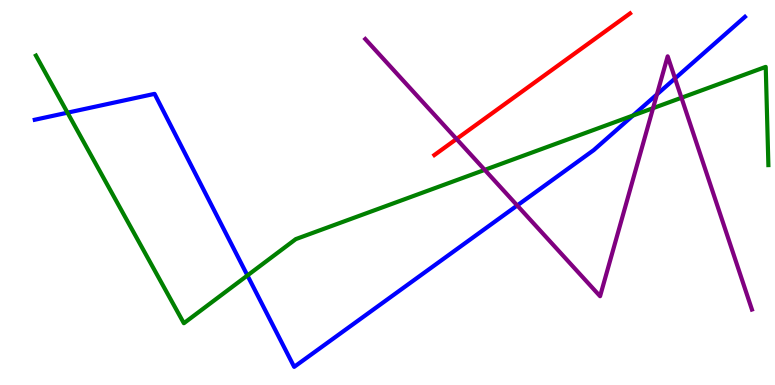[{'lines': ['blue', 'red'], 'intersections': []}, {'lines': ['green', 'red'], 'intersections': []}, {'lines': ['purple', 'red'], 'intersections': [{'x': 5.89, 'y': 6.39}]}, {'lines': ['blue', 'green'], 'intersections': [{'x': 0.871, 'y': 7.07}, {'x': 3.19, 'y': 2.85}, {'x': 8.17, 'y': 7.0}]}, {'lines': ['blue', 'purple'], 'intersections': [{'x': 6.67, 'y': 4.66}, {'x': 8.48, 'y': 7.55}, {'x': 8.71, 'y': 7.96}]}, {'lines': ['green', 'purple'], 'intersections': [{'x': 6.25, 'y': 5.59}, {'x': 8.43, 'y': 7.19}, {'x': 8.79, 'y': 7.46}]}]